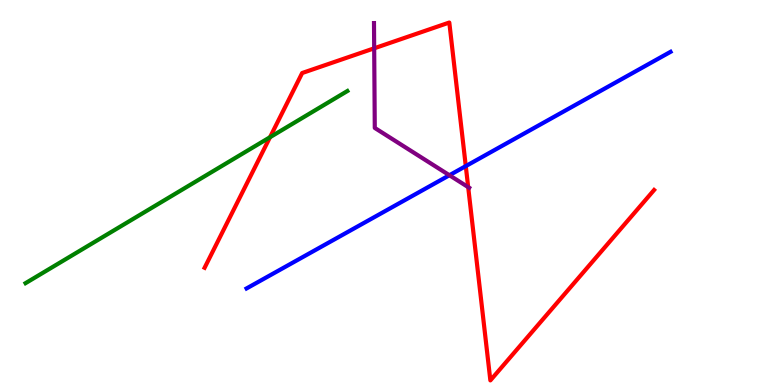[{'lines': ['blue', 'red'], 'intersections': [{'x': 6.01, 'y': 5.69}]}, {'lines': ['green', 'red'], 'intersections': [{'x': 3.48, 'y': 6.44}]}, {'lines': ['purple', 'red'], 'intersections': [{'x': 4.83, 'y': 8.75}, {'x': 6.04, 'y': 5.14}]}, {'lines': ['blue', 'green'], 'intersections': []}, {'lines': ['blue', 'purple'], 'intersections': [{'x': 5.8, 'y': 5.45}]}, {'lines': ['green', 'purple'], 'intersections': []}]